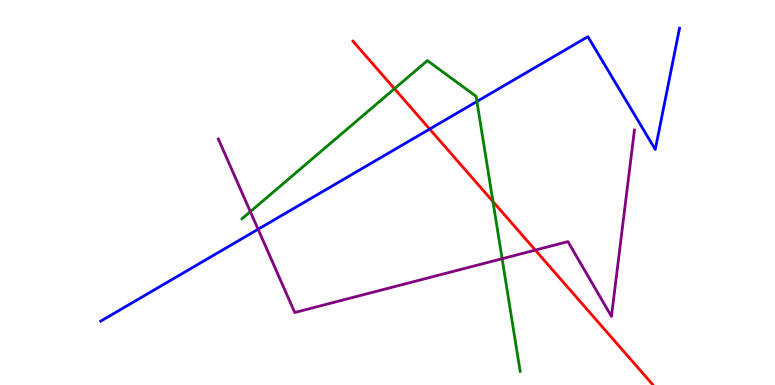[{'lines': ['blue', 'red'], 'intersections': [{'x': 5.54, 'y': 6.65}]}, {'lines': ['green', 'red'], 'intersections': [{'x': 5.09, 'y': 7.7}, {'x': 6.36, 'y': 4.76}]}, {'lines': ['purple', 'red'], 'intersections': [{'x': 6.91, 'y': 3.5}]}, {'lines': ['blue', 'green'], 'intersections': [{'x': 6.15, 'y': 7.36}]}, {'lines': ['blue', 'purple'], 'intersections': [{'x': 3.33, 'y': 4.05}]}, {'lines': ['green', 'purple'], 'intersections': [{'x': 3.23, 'y': 4.5}, {'x': 6.48, 'y': 3.28}]}]